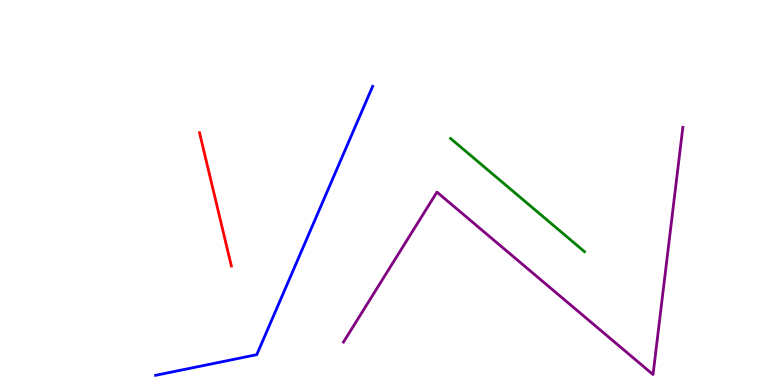[{'lines': ['blue', 'red'], 'intersections': []}, {'lines': ['green', 'red'], 'intersections': []}, {'lines': ['purple', 'red'], 'intersections': []}, {'lines': ['blue', 'green'], 'intersections': []}, {'lines': ['blue', 'purple'], 'intersections': []}, {'lines': ['green', 'purple'], 'intersections': []}]